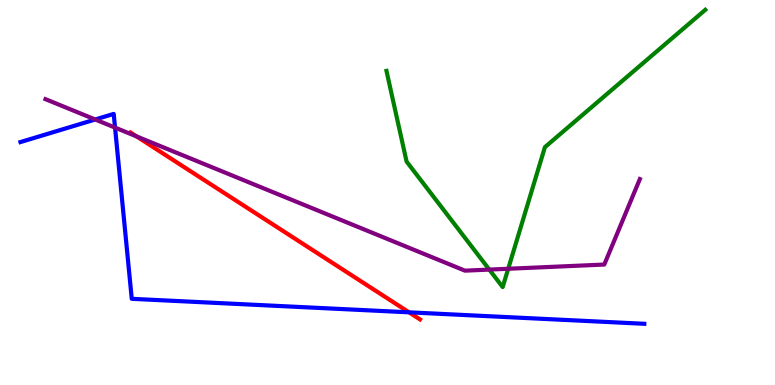[{'lines': ['blue', 'red'], 'intersections': [{'x': 5.28, 'y': 1.89}]}, {'lines': ['green', 'red'], 'intersections': []}, {'lines': ['purple', 'red'], 'intersections': [{'x': 1.76, 'y': 6.46}]}, {'lines': ['blue', 'green'], 'intersections': []}, {'lines': ['blue', 'purple'], 'intersections': [{'x': 1.23, 'y': 6.9}, {'x': 1.48, 'y': 6.69}]}, {'lines': ['green', 'purple'], 'intersections': [{'x': 6.31, 'y': 3.0}, {'x': 6.56, 'y': 3.02}]}]